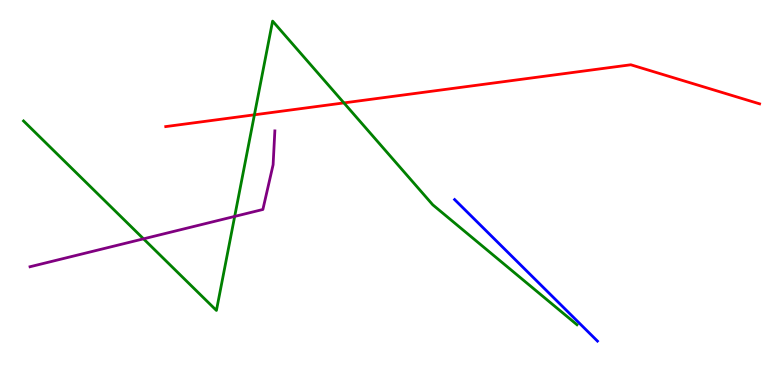[{'lines': ['blue', 'red'], 'intersections': []}, {'lines': ['green', 'red'], 'intersections': [{'x': 3.28, 'y': 7.02}, {'x': 4.44, 'y': 7.33}]}, {'lines': ['purple', 'red'], 'intersections': []}, {'lines': ['blue', 'green'], 'intersections': []}, {'lines': ['blue', 'purple'], 'intersections': []}, {'lines': ['green', 'purple'], 'intersections': [{'x': 1.85, 'y': 3.8}, {'x': 3.03, 'y': 4.38}]}]